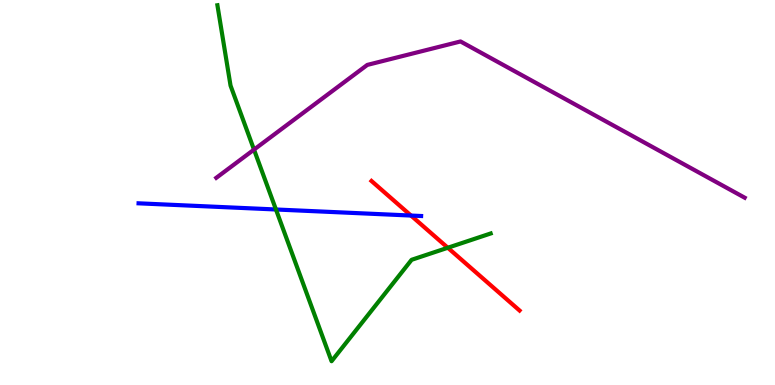[{'lines': ['blue', 'red'], 'intersections': [{'x': 5.3, 'y': 4.4}]}, {'lines': ['green', 'red'], 'intersections': [{'x': 5.78, 'y': 3.56}]}, {'lines': ['purple', 'red'], 'intersections': []}, {'lines': ['blue', 'green'], 'intersections': [{'x': 3.56, 'y': 4.56}]}, {'lines': ['blue', 'purple'], 'intersections': []}, {'lines': ['green', 'purple'], 'intersections': [{'x': 3.28, 'y': 6.11}]}]